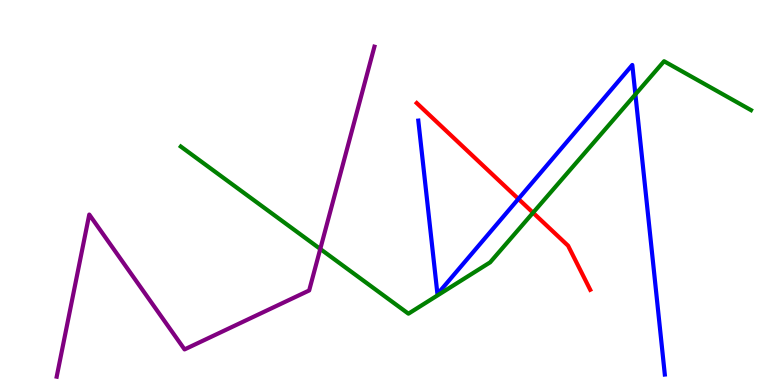[{'lines': ['blue', 'red'], 'intersections': [{'x': 6.69, 'y': 4.83}]}, {'lines': ['green', 'red'], 'intersections': [{'x': 6.88, 'y': 4.48}]}, {'lines': ['purple', 'red'], 'intersections': []}, {'lines': ['blue', 'green'], 'intersections': [{'x': 8.2, 'y': 7.55}]}, {'lines': ['blue', 'purple'], 'intersections': []}, {'lines': ['green', 'purple'], 'intersections': [{'x': 4.13, 'y': 3.53}]}]